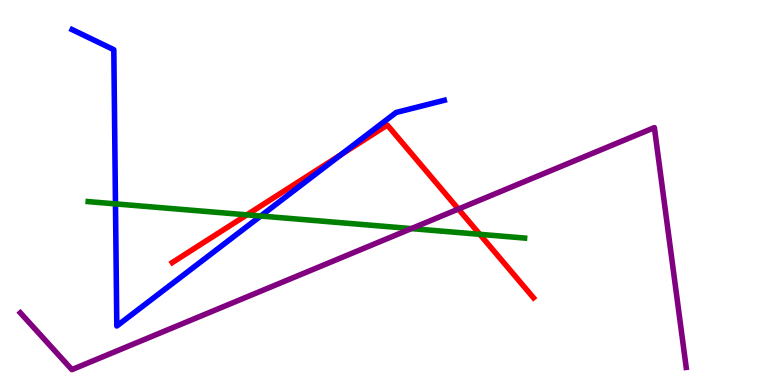[{'lines': ['blue', 'red'], 'intersections': [{'x': 4.4, 'y': 5.98}]}, {'lines': ['green', 'red'], 'intersections': [{'x': 3.19, 'y': 4.42}, {'x': 6.19, 'y': 3.91}]}, {'lines': ['purple', 'red'], 'intersections': [{'x': 5.91, 'y': 4.57}]}, {'lines': ['blue', 'green'], 'intersections': [{'x': 1.49, 'y': 4.7}, {'x': 3.36, 'y': 4.39}]}, {'lines': ['blue', 'purple'], 'intersections': []}, {'lines': ['green', 'purple'], 'intersections': [{'x': 5.31, 'y': 4.06}]}]